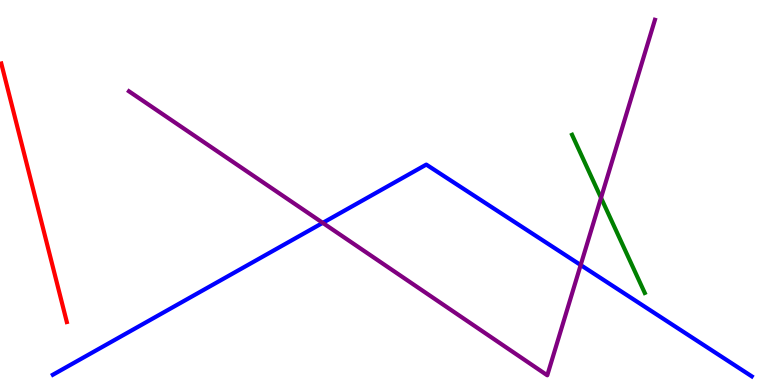[{'lines': ['blue', 'red'], 'intersections': []}, {'lines': ['green', 'red'], 'intersections': []}, {'lines': ['purple', 'red'], 'intersections': []}, {'lines': ['blue', 'green'], 'intersections': []}, {'lines': ['blue', 'purple'], 'intersections': [{'x': 4.16, 'y': 4.21}, {'x': 7.49, 'y': 3.12}]}, {'lines': ['green', 'purple'], 'intersections': [{'x': 7.76, 'y': 4.86}]}]